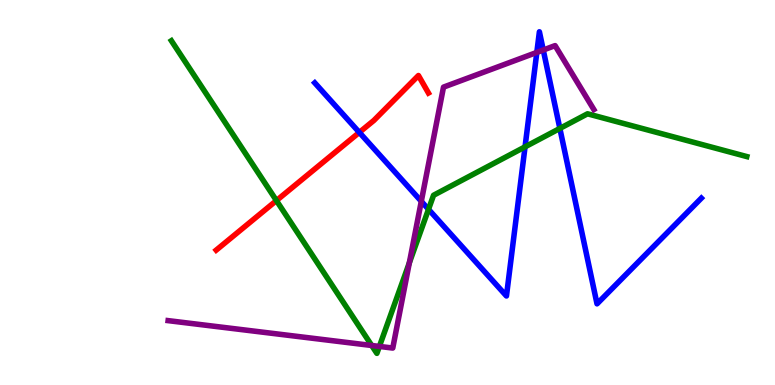[{'lines': ['blue', 'red'], 'intersections': [{'x': 4.64, 'y': 6.56}]}, {'lines': ['green', 'red'], 'intersections': [{'x': 3.57, 'y': 4.79}]}, {'lines': ['purple', 'red'], 'intersections': []}, {'lines': ['blue', 'green'], 'intersections': [{'x': 5.53, 'y': 4.56}, {'x': 6.77, 'y': 6.19}, {'x': 7.22, 'y': 6.66}]}, {'lines': ['blue', 'purple'], 'intersections': [{'x': 5.44, 'y': 4.77}, {'x': 6.93, 'y': 8.64}, {'x': 7.01, 'y': 8.7}]}, {'lines': ['green', 'purple'], 'intersections': [{'x': 4.8, 'y': 1.03}, {'x': 4.9, 'y': 1.0}, {'x': 5.28, 'y': 3.17}]}]